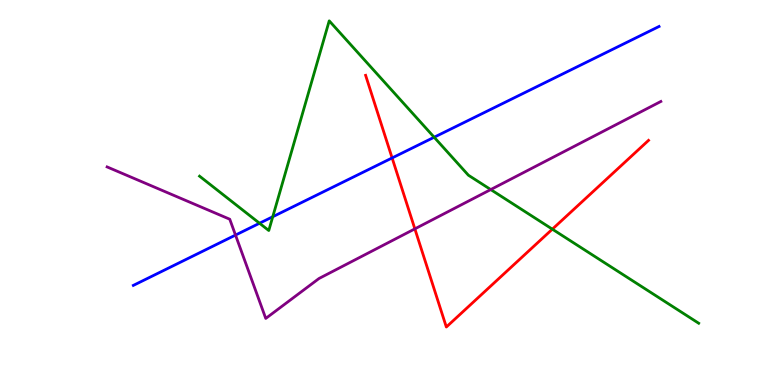[{'lines': ['blue', 'red'], 'intersections': [{'x': 5.06, 'y': 5.9}]}, {'lines': ['green', 'red'], 'intersections': [{'x': 7.13, 'y': 4.05}]}, {'lines': ['purple', 'red'], 'intersections': [{'x': 5.35, 'y': 4.06}]}, {'lines': ['blue', 'green'], 'intersections': [{'x': 3.35, 'y': 4.2}, {'x': 3.52, 'y': 4.37}, {'x': 5.6, 'y': 6.44}]}, {'lines': ['blue', 'purple'], 'intersections': [{'x': 3.04, 'y': 3.89}]}, {'lines': ['green', 'purple'], 'intersections': [{'x': 6.33, 'y': 5.08}]}]